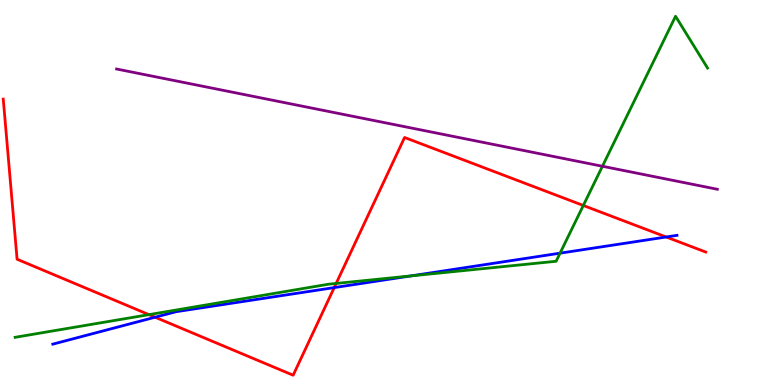[{'lines': ['blue', 'red'], 'intersections': [{'x': 2.0, 'y': 1.76}, {'x': 4.31, 'y': 2.53}, {'x': 8.6, 'y': 3.84}]}, {'lines': ['green', 'red'], 'intersections': [{'x': 1.92, 'y': 1.83}, {'x': 4.34, 'y': 2.64}, {'x': 7.53, 'y': 4.66}]}, {'lines': ['purple', 'red'], 'intersections': []}, {'lines': ['blue', 'green'], 'intersections': [{'x': 5.3, 'y': 2.83}, {'x': 7.23, 'y': 3.42}]}, {'lines': ['blue', 'purple'], 'intersections': []}, {'lines': ['green', 'purple'], 'intersections': [{'x': 7.77, 'y': 5.68}]}]